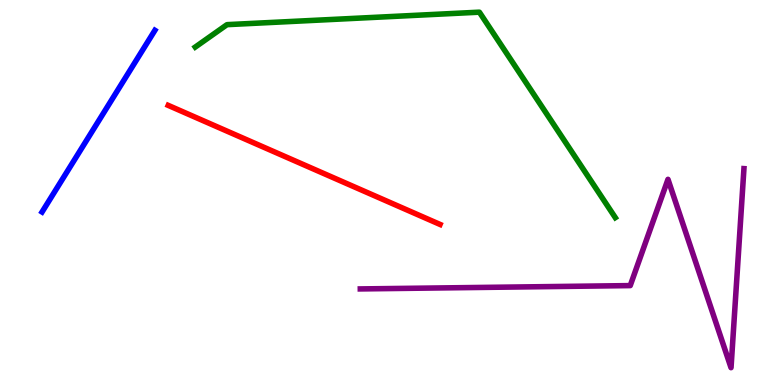[{'lines': ['blue', 'red'], 'intersections': []}, {'lines': ['green', 'red'], 'intersections': []}, {'lines': ['purple', 'red'], 'intersections': []}, {'lines': ['blue', 'green'], 'intersections': []}, {'lines': ['blue', 'purple'], 'intersections': []}, {'lines': ['green', 'purple'], 'intersections': []}]